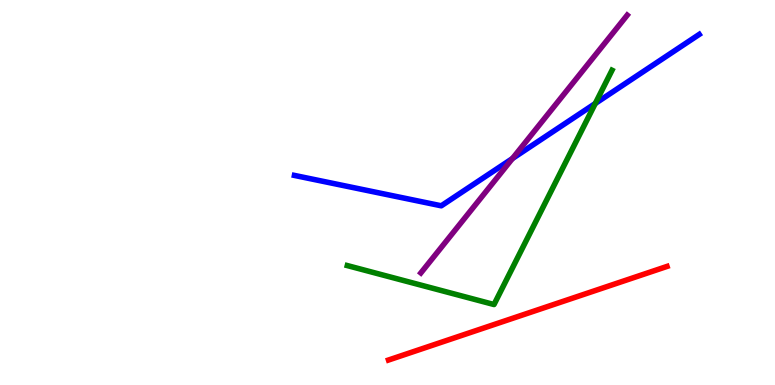[{'lines': ['blue', 'red'], 'intersections': []}, {'lines': ['green', 'red'], 'intersections': []}, {'lines': ['purple', 'red'], 'intersections': []}, {'lines': ['blue', 'green'], 'intersections': [{'x': 7.68, 'y': 7.31}]}, {'lines': ['blue', 'purple'], 'intersections': [{'x': 6.61, 'y': 5.88}]}, {'lines': ['green', 'purple'], 'intersections': []}]